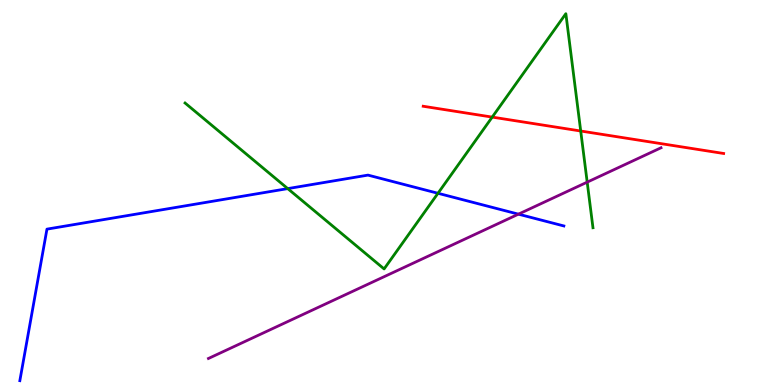[{'lines': ['blue', 'red'], 'intersections': []}, {'lines': ['green', 'red'], 'intersections': [{'x': 6.35, 'y': 6.96}, {'x': 7.49, 'y': 6.6}]}, {'lines': ['purple', 'red'], 'intersections': []}, {'lines': ['blue', 'green'], 'intersections': [{'x': 3.71, 'y': 5.1}, {'x': 5.65, 'y': 4.98}]}, {'lines': ['blue', 'purple'], 'intersections': [{'x': 6.69, 'y': 4.44}]}, {'lines': ['green', 'purple'], 'intersections': [{'x': 7.58, 'y': 5.27}]}]